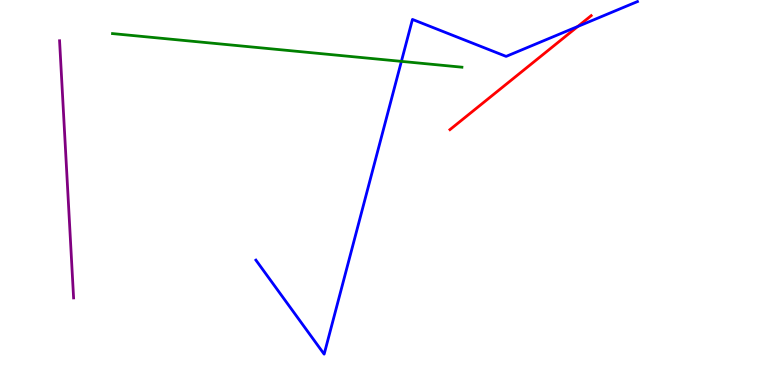[{'lines': ['blue', 'red'], 'intersections': [{'x': 7.46, 'y': 9.31}]}, {'lines': ['green', 'red'], 'intersections': []}, {'lines': ['purple', 'red'], 'intersections': []}, {'lines': ['blue', 'green'], 'intersections': [{'x': 5.18, 'y': 8.41}]}, {'lines': ['blue', 'purple'], 'intersections': []}, {'lines': ['green', 'purple'], 'intersections': []}]